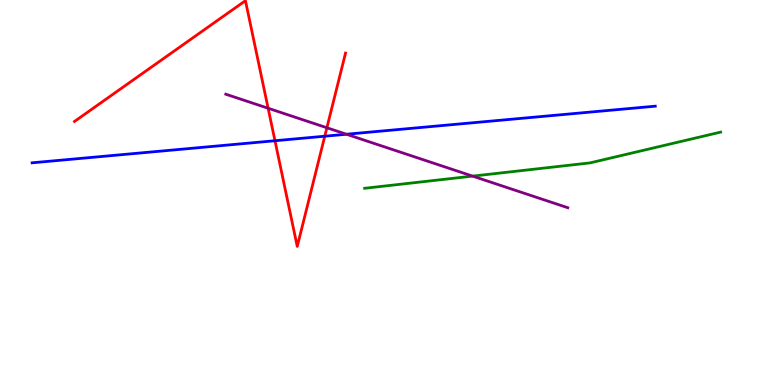[{'lines': ['blue', 'red'], 'intersections': [{'x': 3.55, 'y': 6.34}, {'x': 4.19, 'y': 6.46}]}, {'lines': ['green', 'red'], 'intersections': []}, {'lines': ['purple', 'red'], 'intersections': [{'x': 3.46, 'y': 7.19}, {'x': 4.22, 'y': 6.68}]}, {'lines': ['blue', 'green'], 'intersections': []}, {'lines': ['blue', 'purple'], 'intersections': [{'x': 4.47, 'y': 6.51}]}, {'lines': ['green', 'purple'], 'intersections': [{'x': 6.1, 'y': 5.43}]}]